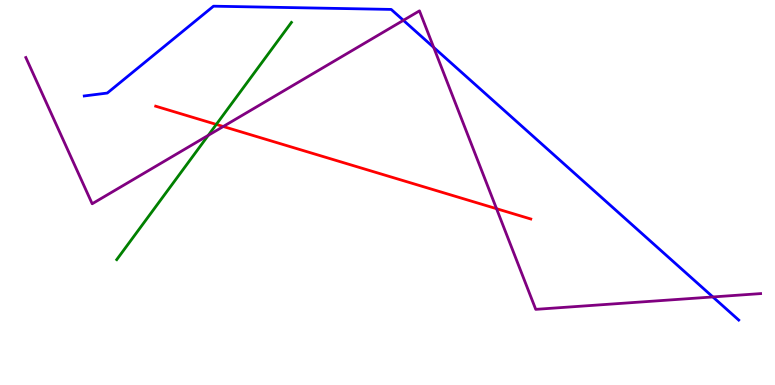[{'lines': ['blue', 'red'], 'intersections': []}, {'lines': ['green', 'red'], 'intersections': [{'x': 2.79, 'y': 6.77}]}, {'lines': ['purple', 'red'], 'intersections': [{'x': 2.88, 'y': 6.71}, {'x': 6.41, 'y': 4.58}]}, {'lines': ['blue', 'green'], 'intersections': []}, {'lines': ['blue', 'purple'], 'intersections': [{'x': 5.21, 'y': 9.47}, {'x': 5.6, 'y': 8.77}, {'x': 9.2, 'y': 2.29}]}, {'lines': ['green', 'purple'], 'intersections': [{'x': 2.69, 'y': 6.48}]}]